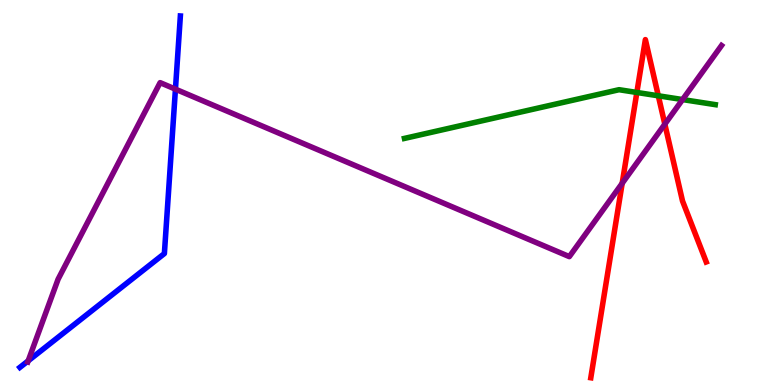[{'lines': ['blue', 'red'], 'intersections': []}, {'lines': ['green', 'red'], 'intersections': [{'x': 8.22, 'y': 7.6}, {'x': 8.49, 'y': 7.51}]}, {'lines': ['purple', 'red'], 'intersections': [{'x': 8.03, 'y': 5.24}, {'x': 8.58, 'y': 6.78}]}, {'lines': ['blue', 'green'], 'intersections': []}, {'lines': ['blue', 'purple'], 'intersections': [{'x': 0.364, 'y': 0.627}, {'x': 2.26, 'y': 7.68}]}, {'lines': ['green', 'purple'], 'intersections': [{'x': 8.81, 'y': 7.41}]}]